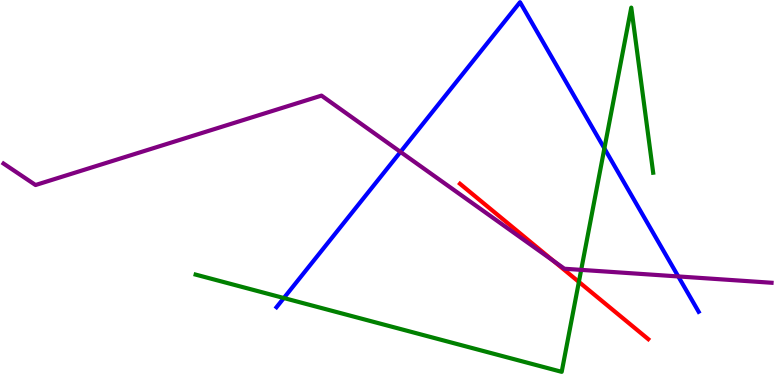[{'lines': ['blue', 'red'], 'intersections': []}, {'lines': ['green', 'red'], 'intersections': [{'x': 7.47, 'y': 2.68}]}, {'lines': ['purple', 'red'], 'intersections': [{'x': 7.14, 'y': 3.22}]}, {'lines': ['blue', 'green'], 'intersections': [{'x': 3.66, 'y': 2.26}, {'x': 7.8, 'y': 6.15}]}, {'lines': ['blue', 'purple'], 'intersections': [{'x': 5.17, 'y': 6.05}, {'x': 8.75, 'y': 2.82}]}, {'lines': ['green', 'purple'], 'intersections': [{'x': 7.5, 'y': 2.99}]}]